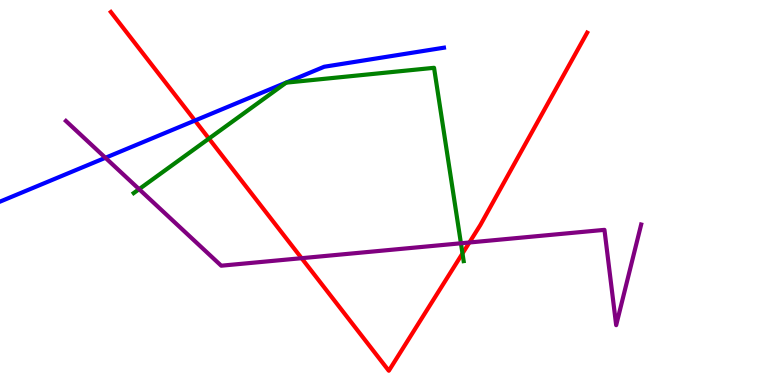[{'lines': ['blue', 'red'], 'intersections': [{'x': 2.52, 'y': 6.87}]}, {'lines': ['green', 'red'], 'intersections': [{'x': 2.7, 'y': 6.4}, {'x': 5.97, 'y': 3.42}]}, {'lines': ['purple', 'red'], 'intersections': [{'x': 3.89, 'y': 3.29}, {'x': 6.06, 'y': 3.7}]}, {'lines': ['blue', 'green'], 'intersections': []}, {'lines': ['blue', 'purple'], 'intersections': [{'x': 1.36, 'y': 5.9}]}, {'lines': ['green', 'purple'], 'intersections': [{'x': 1.79, 'y': 5.09}, {'x': 5.95, 'y': 3.68}]}]